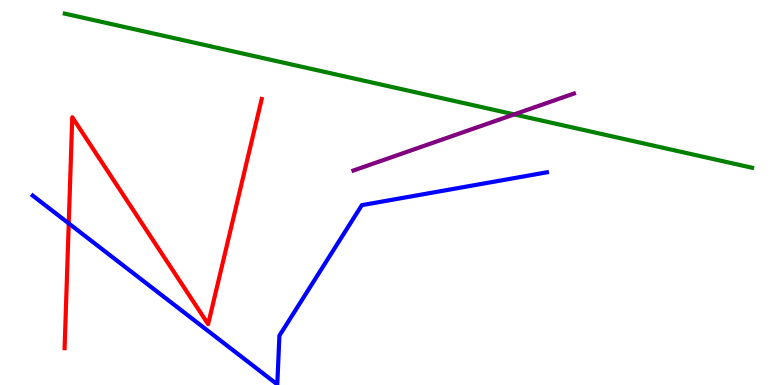[{'lines': ['blue', 'red'], 'intersections': [{'x': 0.887, 'y': 4.2}]}, {'lines': ['green', 'red'], 'intersections': []}, {'lines': ['purple', 'red'], 'intersections': []}, {'lines': ['blue', 'green'], 'intersections': []}, {'lines': ['blue', 'purple'], 'intersections': []}, {'lines': ['green', 'purple'], 'intersections': [{'x': 6.63, 'y': 7.03}]}]